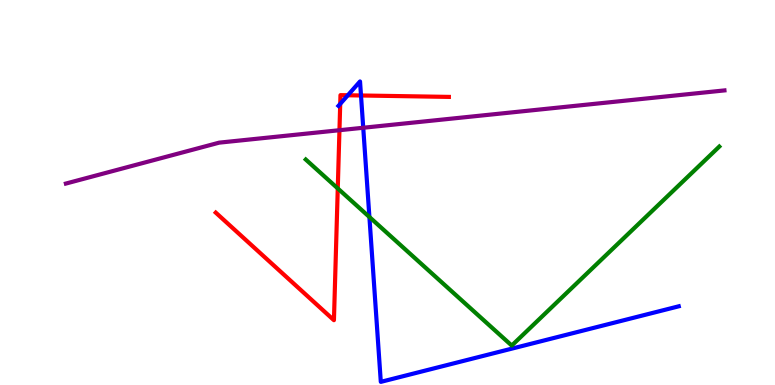[{'lines': ['blue', 'red'], 'intersections': [{'x': 4.39, 'y': 7.3}, {'x': 4.49, 'y': 7.53}, {'x': 4.66, 'y': 7.52}]}, {'lines': ['green', 'red'], 'intersections': [{'x': 4.36, 'y': 5.11}]}, {'lines': ['purple', 'red'], 'intersections': [{'x': 4.38, 'y': 6.62}]}, {'lines': ['blue', 'green'], 'intersections': [{'x': 4.77, 'y': 4.36}]}, {'lines': ['blue', 'purple'], 'intersections': [{'x': 4.69, 'y': 6.68}]}, {'lines': ['green', 'purple'], 'intersections': []}]